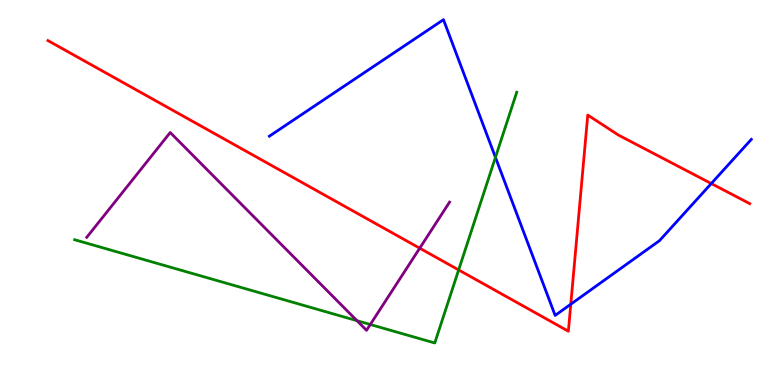[{'lines': ['blue', 'red'], 'intersections': [{'x': 7.37, 'y': 2.1}, {'x': 9.18, 'y': 5.23}]}, {'lines': ['green', 'red'], 'intersections': [{'x': 5.92, 'y': 2.99}]}, {'lines': ['purple', 'red'], 'intersections': [{'x': 5.42, 'y': 3.55}]}, {'lines': ['blue', 'green'], 'intersections': [{'x': 6.39, 'y': 5.91}]}, {'lines': ['blue', 'purple'], 'intersections': []}, {'lines': ['green', 'purple'], 'intersections': [{'x': 4.61, 'y': 1.67}, {'x': 4.78, 'y': 1.57}]}]